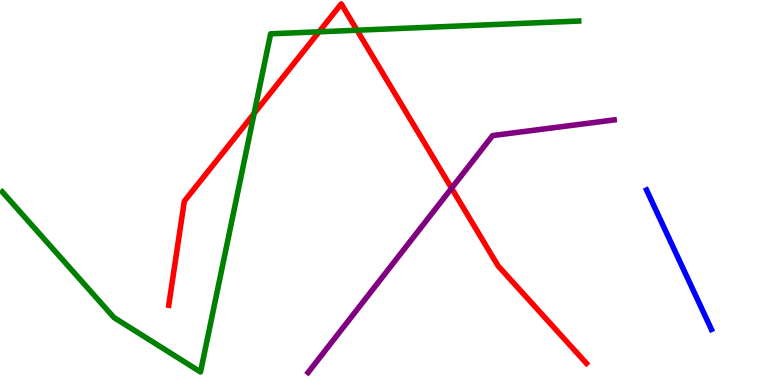[{'lines': ['blue', 'red'], 'intersections': []}, {'lines': ['green', 'red'], 'intersections': [{'x': 3.28, 'y': 7.05}, {'x': 4.12, 'y': 9.17}, {'x': 4.61, 'y': 9.21}]}, {'lines': ['purple', 'red'], 'intersections': [{'x': 5.83, 'y': 5.11}]}, {'lines': ['blue', 'green'], 'intersections': []}, {'lines': ['blue', 'purple'], 'intersections': []}, {'lines': ['green', 'purple'], 'intersections': []}]